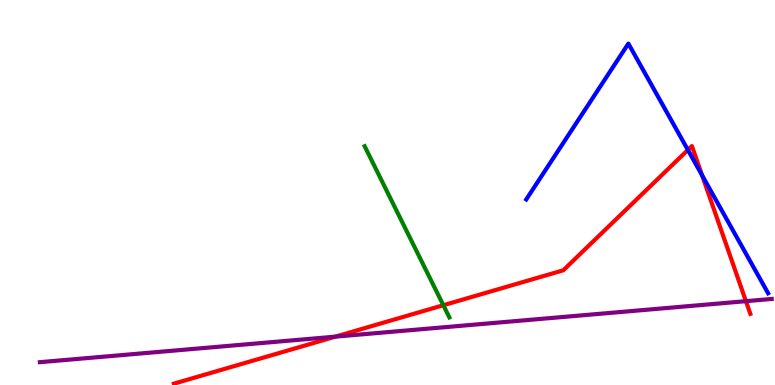[{'lines': ['blue', 'red'], 'intersections': [{'x': 8.88, 'y': 6.11}, {'x': 9.06, 'y': 5.45}]}, {'lines': ['green', 'red'], 'intersections': [{'x': 5.72, 'y': 2.07}]}, {'lines': ['purple', 'red'], 'intersections': [{'x': 4.33, 'y': 1.26}, {'x': 9.62, 'y': 2.18}]}, {'lines': ['blue', 'green'], 'intersections': []}, {'lines': ['blue', 'purple'], 'intersections': []}, {'lines': ['green', 'purple'], 'intersections': []}]